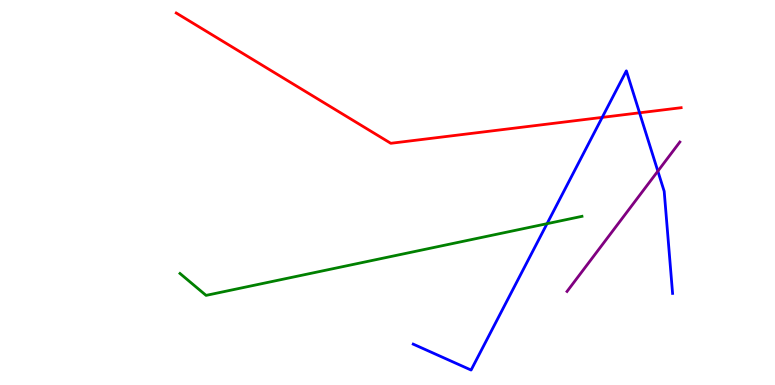[{'lines': ['blue', 'red'], 'intersections': [{'x': 7.77, 'y': 6.95}, {'x': 8.25, 'y': 7.07}]}, {'lines': ['green', 'red'], 'intersections': []}, {'lines': ['purple', 'red'], 'intersections': []}, {'lines': ['blue', 'green'], 'intersections': [{'x': 7.06, 'y': 4.19}]}, {'lines': ['blue', 'purple'], 'intersections': [{'x': 8.49, 'y': 5.55}]}, {'lines': ['green', 'purple'], 'intersections': []}]